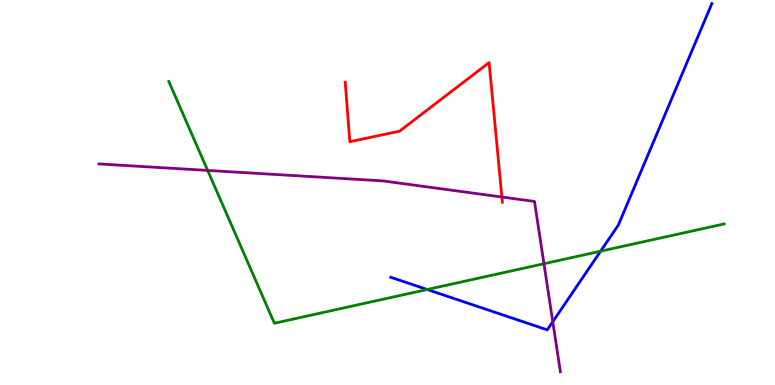[{'lines': ['blue', 'red'], 'intersections': []}, {'lines': ['green', 'red'], 'intersections': []}, {'lines': ['purple', 'red'], 'intersections': [{'x': 6.48, 'y': 4.88}]}, {'lines': ['blue', 'green'], 'intersections': [{'x': 5.51, 'y': 2.48}, {'x': 7.75, 'y': 3.47}]}, {'lines': ['blue', 'purple'], 'intersections': [{'x': 7.13, 'y': 1.64}]}, {'lines': ['green', 'purple'], 'intersections': [{'x': 2.68, 'y': 5.57}, {'x': 7.02, 'y': 3.15}]}]